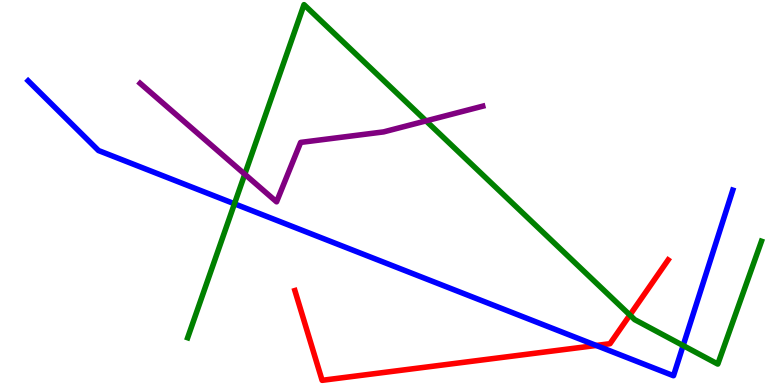[{'lines': ['blue', 'red'], 'intersections': [{'x': 7.69, 'y': 1.03}]}, {'lines': ['green', 'red'], 'intersections': [{'x': 8.13, 'y': 1.82}]}, {'lines': ['purple', 'red'], 'intersections': []}, {'lines': ['blue', 'green'], 'intersections': [{'x': 3.03, 'y': 4.71}, {'x': 8.81, 'y': 1.02}]}, {'lines': ['blue', 'purple'], 'intersections': []}, {'lines': ['green', 'purple'], 'intersections': [{'x': 3.16, 'y': 5.47}, {'x': 5.5, 'y': 6.86}]}]